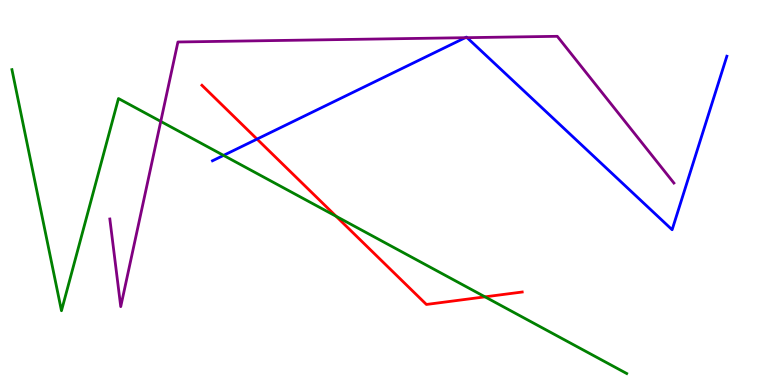[{'lines': ['blue', 'red'], 'intersections': [{'x': 3.32, 'y': 6.39}]}, {'lines': ['green', 'red'], 'intersections': [{'x': 4.34, 'y': 4.38}, {'x': 6.26, 'y': 2.29}]}, {'lines': ['purple', 'red'], 'intersections': []}, {'lines': ['blue', 'green'], 'intersections': [{'x': 2.88, 'y': 5.96}]}, {'lines': ['blue', 'purple'], 'intersections': [{'x': 6.0, 'y': 9.02}, {'x': 6.03, 'y': 9.02}]}, {'lines': ['green', 'purple'], 'intersections': [{'x': 2.07, 'y': 6.85}]}]